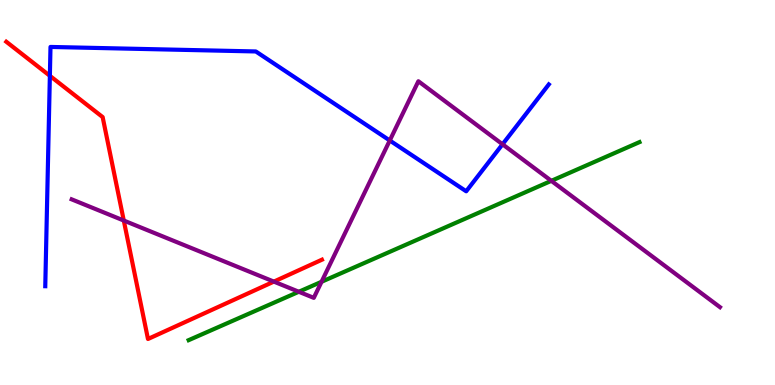[{'lines': ['blue', 'red'], 'intersections': [{'x': 0.643, 'y': 8.03}]}, {'lines': ['green', 'red'], 'intersections': []}, {'lines': ['purple', 'red'], 'intersections': [{'x': 1.6, 'y': 4.27}, {'x': 3.53, 'y': 2.69}]}, {'lines': ['blue', 'green'], 'intersections': []}, {'lines': ['blue', 'purple'], 'intersections': [{'x': 5.03, 'y': 6.35}, {'x': 6.48, 'y': 6.25}]}, {'lines': ['green', 'purple'], 'intersections': [{'x': 3.86, 'y': 2.42}, {'x': 4.15, 'y': 2.68}, {'x': 7.11, 'y': 5.3}]}]